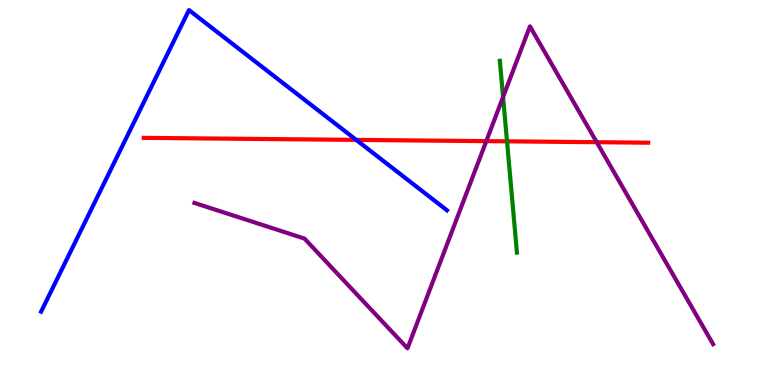[{'lines': ['blue', 'red'], 'intersections': [{'x': 4.6, 'y': 6.37}]}, {'lines': ['green', 'red'], 'intersections': [{'x': 6.54, 'y': 6.33}]}, {'lines': ['purple', 'red'], 'intersections': [{'x': 6.27, 'y': 6.33}, {'x': 7.7, 'y': 6.31}]}, {'lines': ['blue', 'green'], 'intersections': []}, {'lines': ['blue', 'purple'], 'intersections': []}, {'lines': ['green', 'purple'], 'intersections': [{'x': 6.49, 'y': 7.48}]}]